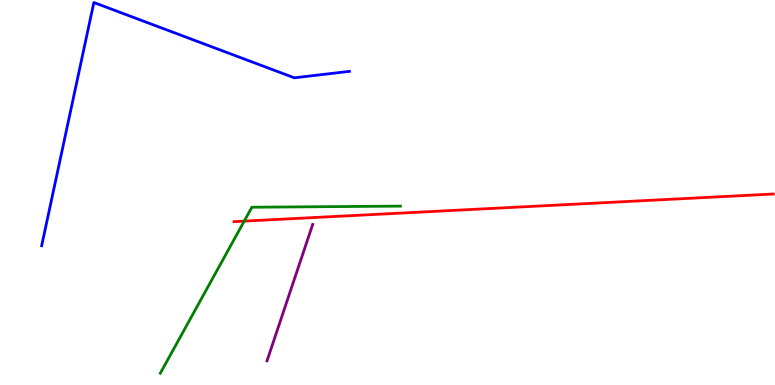[{'lines': ['blue', 'red'], 'intersections': []}, {'lines': ['green', 'red'], 'intersections': [{'x': 3.15, 'y': 4.26}]}, {'lines': ['purple', 'red'], 'intersections': []}, {'lines': ['blue', 'green'], 'intersections': []}, {'lines': ['blue', 'purple'], 'intersections': []}, {'lines': ['green', 'purple'], 'intersections': []}]